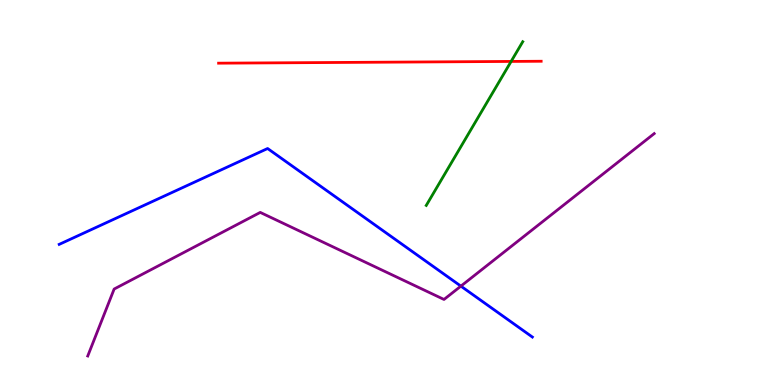[{'lines': ['blue', 'red'], 'intersections': []}, {'lines': ['green', 'red'], 'intersections': [{'x': 6.6, 'y': 8.4}]}, {'lines': ['purple', 'red'], 'intersections': []}, {'lines': ['blue', 'green'], 'intersections': []}, {'lines': ['blue', 'purple'], 'intersections': [{'x': 5.95, 'y': 2.57}]}, {'lines': ['green', 'purple'], 'intersections': []}]